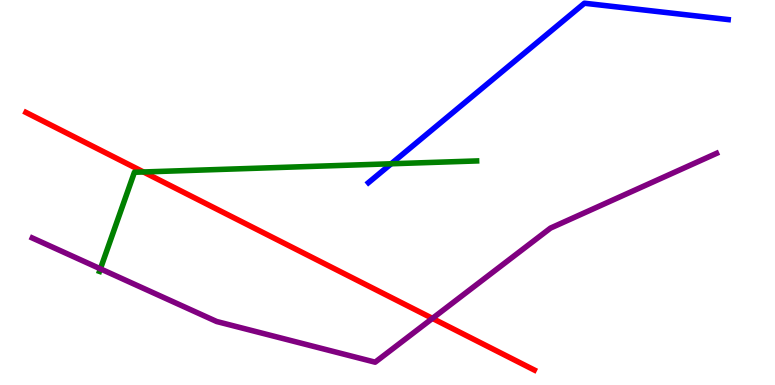[{'lines': ['blue', 'red'], 'intersections': []}, {'lines': ['green', 'red'], 'intersections': [{'x': 1.85, 'y': 5.53}]}, {'lines': ['purple', 'red'], 'intersections': [{'x': 5.58, 'y': 1.73}]}, {'lines': ['blue', 'green'], 'intersections': [{'x': 5.05, 'y': 5.75}]}, {'lines': ['blue', 'purple'], 'intersections': []}, {'lines': ['green', 'purple'], 'intersections': [{'x': 1.3, 'y': 3.02}]}]